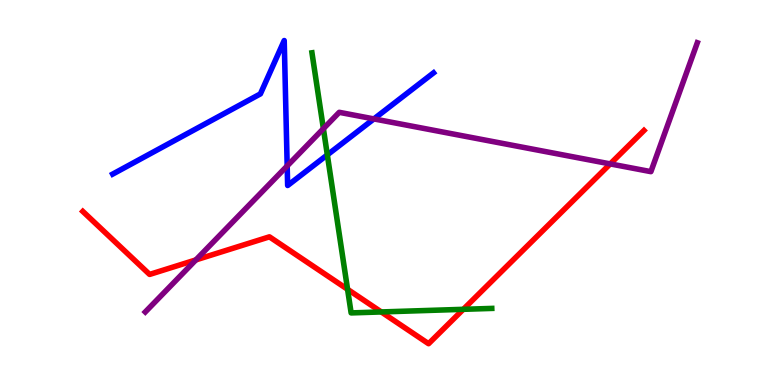[{'lines': ['blue', 'red'], 'intersections': []}, {'lines': ['green', 'red'], 'intersections': [{'x': 4.48, 'y': 2.49}, {'x': 4.92, 'y': 1.9}, {'x': 5.98, 'y': 1.97}]}, {'lines': ['purple', 'red'], 'intersections': [{'x': 2.53, 'y': 3.25}, {'x': 7.87, 'y': 5.74}]}, {'lines': ['blue', 'green'], 'intersections': [{'x': 4.22, 'y': 5.98}]}, {'lines': ['blue', 'purple'], 'intersections': [{'x': 3.71, 'y': 5.69}, {'x': 4.82, 'y': 6.91}]}, {'lines': ['green', 'purple'], 'intersections': [{'x': 4.17, 'y': 6.66}]}]